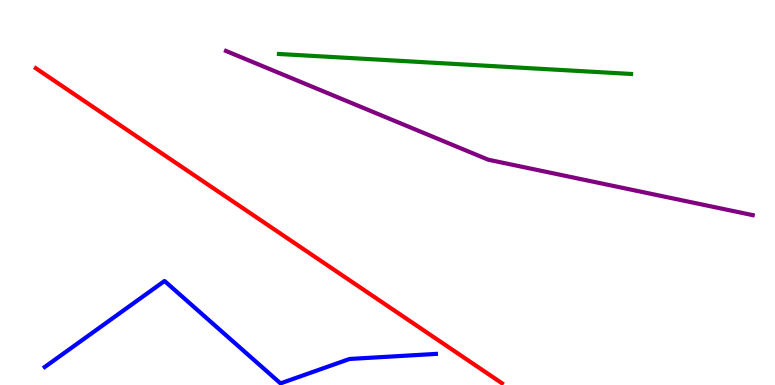[{'lines': ['blue', 'red'], 'intersections': []}, {'lines': ['green', 'red'], 'intersections': []}, {'lines': ['purple', 'red'], 'intersections': []}, {'lines': ['blue', 'green'], 'intersections': []}, {'lines': ['blue', 'purple'], 'intersections': []}, {'lines': ['green', 'purple'], 'intersections': []}]